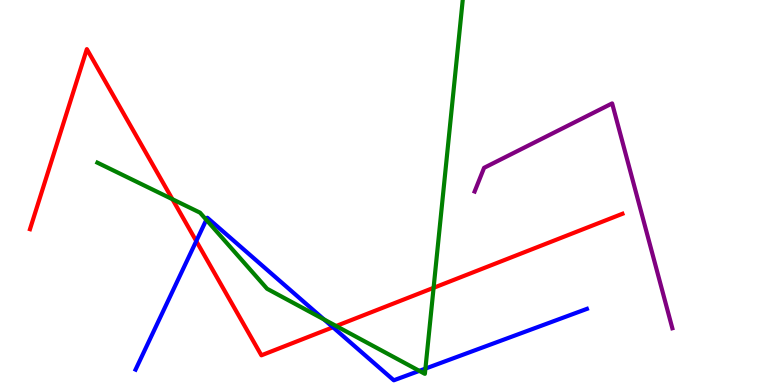[{'lines': ['blue', 'red'], 'intersections': [{'x': 2.53, 'y': 3.74}, {'x': 4.3, 'y': 1.5}]}, {'lines': ['green', 'red'], 'intersections': [{'x': 2.22, 'y': 4.83}, {'x': 4.34, 'y': 1.53}, {'x': 5.59, 'y': 2.52}]}, {'lines': ['purple', 'red'], 'intersections': []}, {'lines': ['blue', 'green'], 'intersections': [{'x': 2.66, 'y': 4.29}, {'x': 4.18, 'y': 1.7}, {'x': 5.41, 'y': 0.367}, {'x': 5.49, 'y': 0.426}]}, {'lines': ['blue', 'purple'], 'intersections': []}, {'lines': ['green', 'purple'], 'intersections': []}]